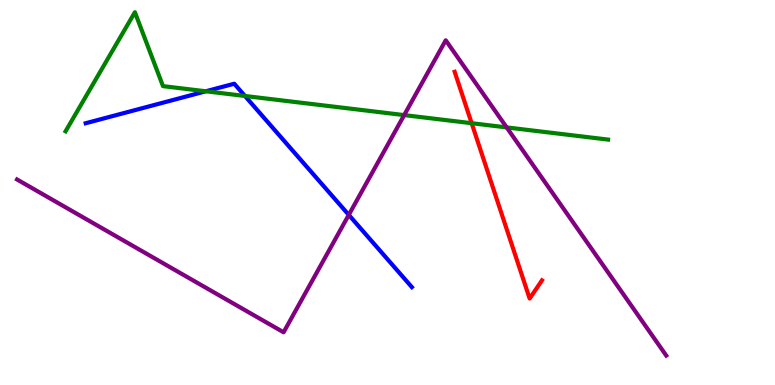[{'lines': ['blue', 'red'], 'intersections': []}, {'lines': ['green', 'red'], 'intersections': [{'x': 6.09, 'y': 6.8}]}, {'lines': ['purple', 'red'], 'intersections': []}, {'lines': ['blue', 'green'], 'intersections': [{'x': 2.66, 'y': 7.63}, {'x': 3.16, 'y': 7.51}]}, {'lines': ['blue', 'purple'], 'intersections': [{'x': 4.5, 'y': 4.42}]}, {'lines': ['green', 'purple'], 'intersections': [{'x': 5.22, 'y': 7.01}, {'x': 6.54, 'y': 6.69}]}]